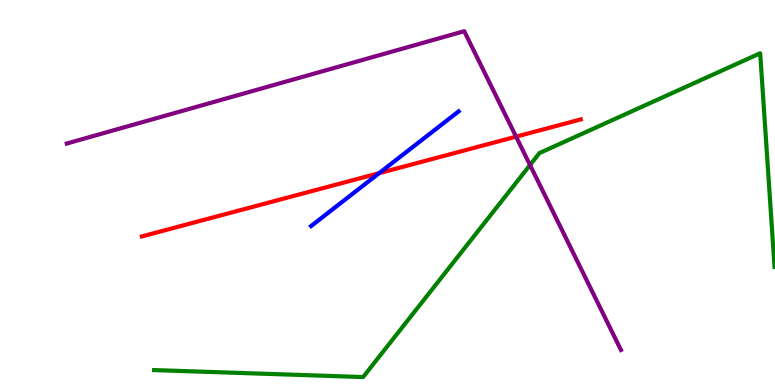[{'lines': ['blue', 'red'], 'intersections': [{'x': 4.89, 'y': 5.5}]}, {'lines': ['green', 'red'], 'intersections': []}, {'lines': ['purple', 'red'], 'intersections': [{'x': 6.66, 'y': 6.45}]}, {'lines': ['blue', 'green'], 'intersections': []}, {'lines': ['blue', 'purple'], 'intersections': []}, {'lines': ['green', 'purple'], 'intersections': [{'x': 6.84, 'y': 5.71}]}]